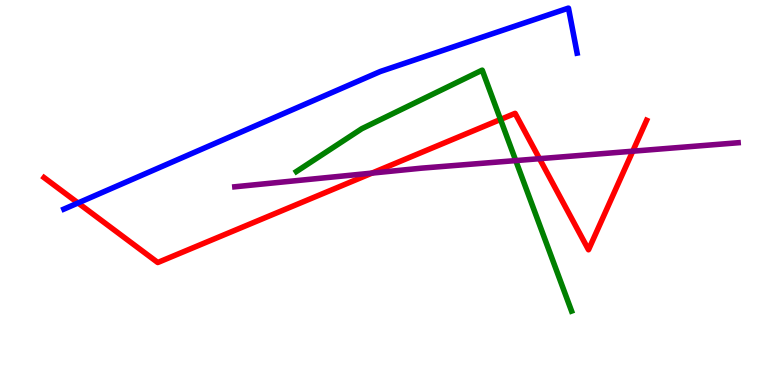[{'lines': ['blue', 'red'], 'intersections': [{'x': 1.01, 'y': 4.73}]}, {'lines': ['green', 'red'], 'intersections': [{'x': 6.46, 'y': 6.9}]}, {'lines': ['purple', 'red'], 'intersections': [{'x': 4.8, 'y': 5.5}, {'x': 6.96, 'y': 5.88}, {'x': 8.16, 'y': 6.07}]}, {'lines': ['blue', 'green'], 'intersections': []}, {'lines': ['blue', 'purple'], 'intersections': []}, {'lines': ['green', 'purple'], 'intersections': [{'x': 6.65, 'y': 5.83}]}]